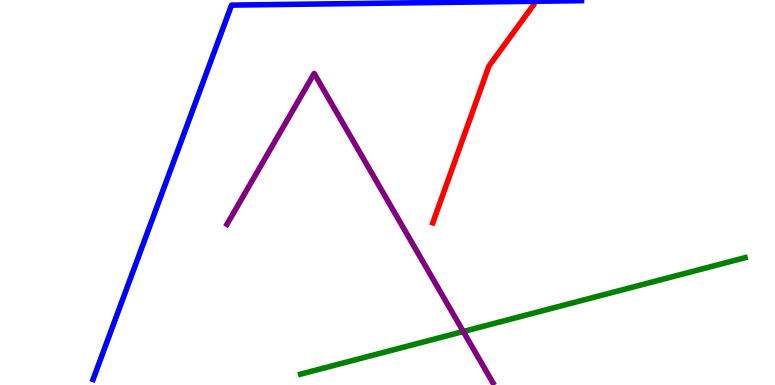[{'lines': ['blue', 'red'], 'intersections': []}, {'lines': ['green', 'red'], 'intersections': []}, {'lines': ['purple', 'red'], 'intersections': []}, {'lines': ['blue', 'green'], 'intersections': []}, {'lines': ['blue', 'purple'], 'intersections': []}, {'lines': ['green', 'purple'], 'intersections': [{'x': 5.98, 'y': 1.39}]}]